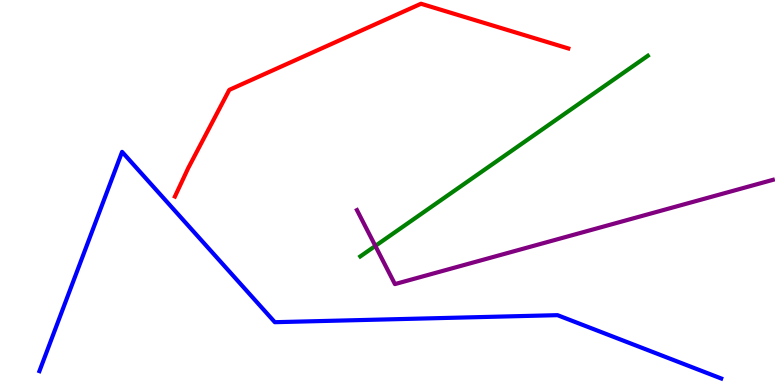[{'lines': ['blue', 'red'], 'intersections': []}, {'lines': ['green', 'red'], 'intersections': []}, {'lines': ['purple', 'red'], 'intersections': []}, {'lines': ['blue', 'green'], 'intersections': []}, {'lines': ['blue', 'purple'], 'intersections': []}, {'lines': ['green', 'purple'], 'intersections': [{'x': 4.84, 'y': 3.61}]}]